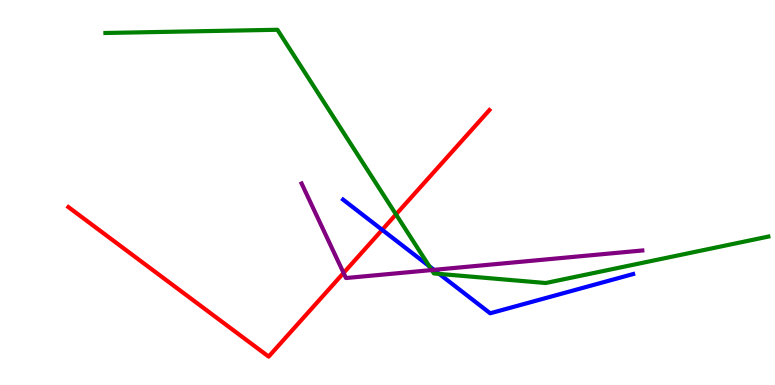[{'lines': ['blue', 'red'], 'intersections': [{'x': 4.93, 'y': 4.03}]}, {'lines': ['green', 'red'], 'intersections': [{'x': 5.11, 'y': 4.43}]}, {'lines': ['purple', 'red'], 'intersections': [{'x': 4.43, 'y': 2.91}]}, {'lines': ['blue', 'green'], 'intersections': [{'x': 5.54, 'y': 3.09}, {'x': 5.67, 'y': 2.89}]}, {'lines': ['blue', 'purple'], 'intersections': [{'x': 5.6, 'y': 2.99}]}, {'lines': ['green', 'purple'], 'intersections': [{'x': 5.57, 'y': 2.99}]}]